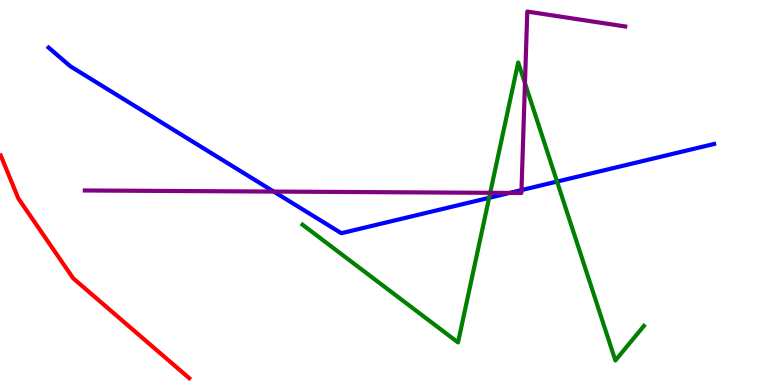[{'lines': ['blue', 'red'], 'intersections': []}, {'lines': ['green', 'red'], 'intersections': []}, {'lines': ['purple', 'red'], 'intersections': []}, {'lines': ['blue', 'green'], 'intersections': [{'x': 6.31, 'y': 4.86}, {'x': 7.19, 'y': 5.28}]}, {'lines': ['blue', 'purple'], 'intersections': [{'x': 3.53, 'y': 5.02}, {'x': 6.58, 'y': 4.99}, {'x': 6.73, 'y': 5.06}]}, {'lines': ['green', 'purple'], 'intersections': [{'x': 6.33, 'y': 4.99}, {'x': 6.77, 'y': 7.84}]}]